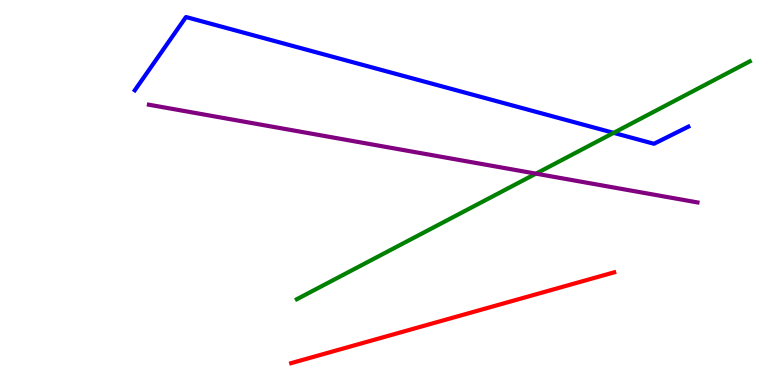[{'lines': ['blue', 'red'], 'intersections': []}, {'lines': ['green', 'red'], 'intersections': []}, {'lines': ['purple', 'red'], 'intersections': []}, {'lines': ['blue', 'green'], 'intersections': [{'x': 7.92, 'y': 6.55}]}, {'lines': ['blue', 'purple'], 'intersections': []}, {'lines': ['green', 'purple'], 'intersections': [{'x': 6.92, 'y': 5.49}]}]